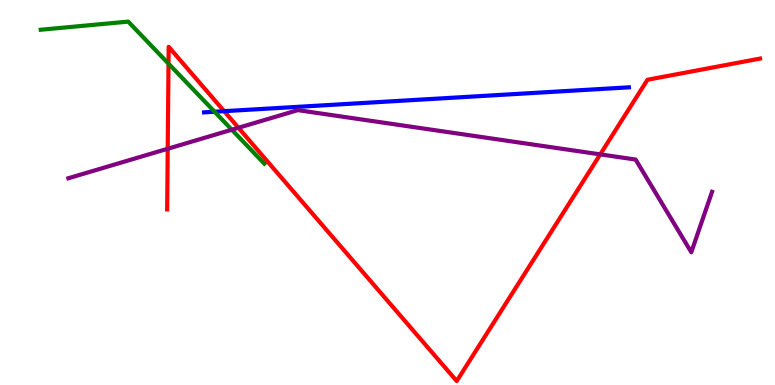[{'lines': ['blue', 'red'], 'intersections': [{'x': 2.89, 'y': 7.11}]}, {'lines': ['green', 'red'], 'intersections': [{'x': 2.17, 'y': 8.35}]}, {'lines': ['purple', 'red'], 'intersections': [{'x': 2.16, 'y': 6.14}, {'x': 3.08, 'y': 6.68}, {'x': 7.74, 'y': 5.99}]}, {'lines': ['blue', 'green'], 'intersections': [{'x': 2.77, 'y': 7.1}]}, {'lines': ['blue', 'purple'], 'intersections': []}, {'lines': ['green', 'purple'], 'intersections': [{'x': 2.99, 'y': 6.63}]}]